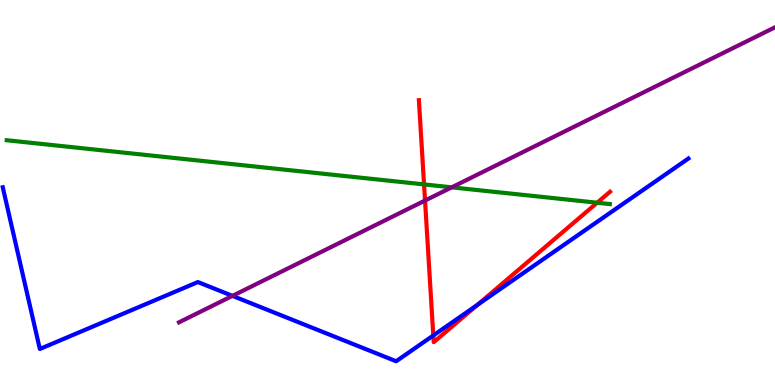[{'lines': ['blue', 'red'], 'intersections': [{'x': 5.59, 'y': 1.29}, {'x': 6.16, 'y': 2.08}]}, {'lines': ['green', 'red'], 'intersections': [{'x': 5.47, 'y': 5.21}, {'x': 7.71, 'y': 4.73}]}, {'lines': ['purple', 'red'], 'intersections': [{'x': 5.48, 'y': 4.79}]}, {'lines': ['blue', 'green'], 'intersections': []}, {'lines': ['blue', 'purple'], 'intersections': [{'x': 3.0, 'y': 2.32}]}, {'lines': ['green', 'purple'], 'intersections': [{'x': 5.83, 'y': 5.13}]}]